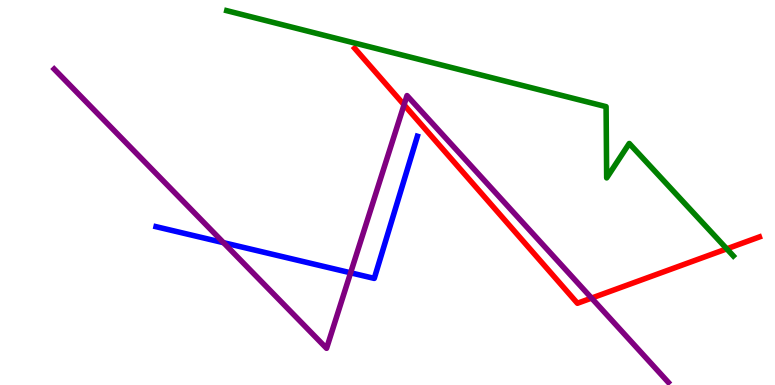[{'lines': ['blue', 'red'], 'intersections': []}, {'lines': ['green', 'red'], 'intersections': [{'x': 9.38, 'y': 3.54}]}, {'lines': ['purple', 'red'], 'intersections': [{'x': 5.21, 'y': 7.28}, {'x': 7.63, 'y': 2.26}]}, {'lines': ['blue', 'green'], 'intersections': []}, {'lines': ['blue', 'purple'], 'intersections': [{'x': 2.88, 'y': 3.7}, {'x': 4.52, 'y': 2.91}]}, {'lines': ['green', 'purple'], 'intersections': []}]